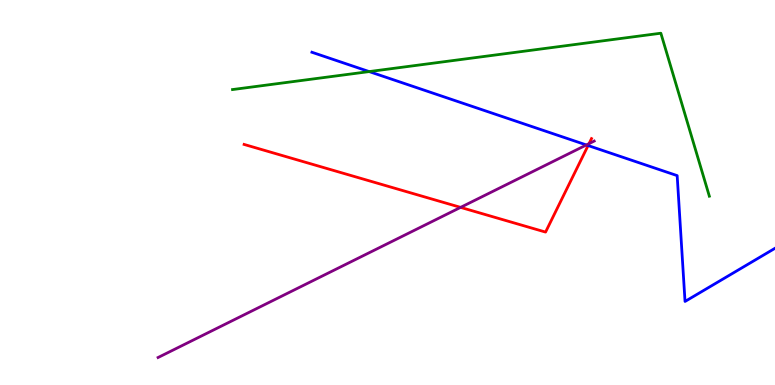[{'lines': ['blue', 'red'], 'intersections': [{'x': 7.59, 'y': 6.22}]}, {'lines': ['green', 'red'], 'intersections': []}, {'lines': ['purple', 'red'], 'intersections': [{'x': 5.94, 'y': 4.61}, {'x': 7.6, 'y': 6.27}]}, {'lines': ['blue', 'green'], 'intersections': [{'x': 4.76, 'y': 8.14}]}, {'lines': ['blue', 'purple'], 'intersections': [{'x': 7.57, 'y': 6.23}]}, {'lines': ['green', 'purple'], 'intersections': []}]